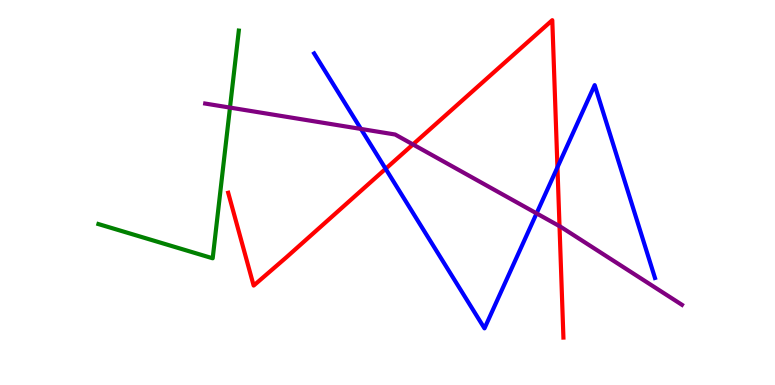[{'lines': ['blue', 'red'], 'intersections': [{'x': 4.98, 'y': 5.62}, {'x': 7.19, 'y': 5.65}]}, {'lines': ['green', 'red'], 'intersections': []}, {'lines': ['purple', 'red'], 'intersections': [{'x': 5.33, 'y': 6.25}, {'x': 7.22, 'y': 4.13}]}, {'lines': ['blue', 'green'], 'intersections': []}, {'lines': ['blue', 'purple'], 'intersections': [{'x': 4.66, 'y': 6.65}, {'x': 6.92, 'y': 4.46}]}, {'lines': ['green', 'purple'], 'intersections': [{'x': 2.97, 'y': 7.21}]}]